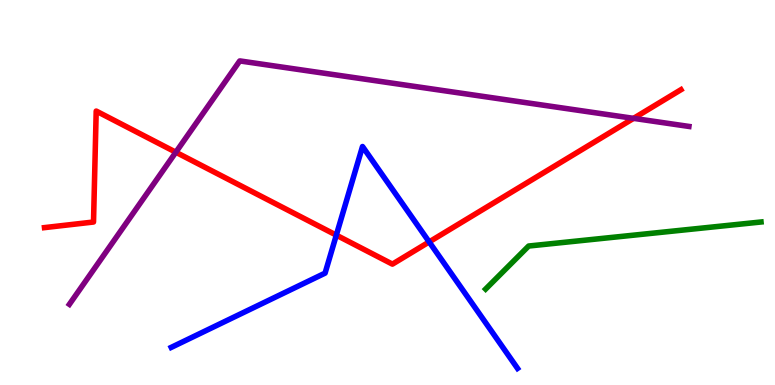[{'lines': ['blue', 'red'], 'intersections': [{'x': 4.34, 'y': 3.89}, {'x': 5.54, 'y': 3.72}]}, {'lines': ['green', 'red'], 'intersections': []}, {'lines': ['purple', 'red'], 'intersections': [{'x': 2.27, 'y': 6.05}, {'x': 8.17, 'y': 6.93}]}, {'lines': ['blue', 'green'], 'intersections': []}, {'lines': ['blue', 'purple'], 'intersections': []}, {'lines': ['green', 'purple'], 'intersections': []}]